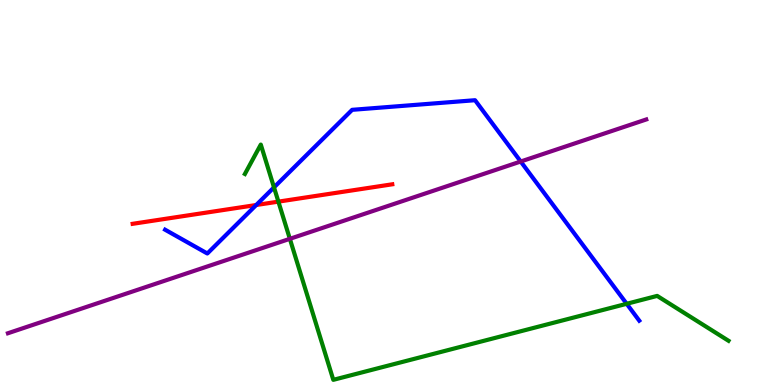[{'lines': ['blue', 'red'], 'intersections': [{'x': 3.31, 'y': 4.68}]}, {'lines': ['green', 'red'], 'intersections': [{'x': 3.59, 'y': 4.76}]}, {'lines': ['purple', 'red'], 'intersections': []}, {'lines': ['blue', 'green'], 'intersections': [{'x': 3.54, 'y': 5.13}, {'x': 8.09, 'y': 2.11}]}, {'lines': ['blue', 'purple'], 'intersections': [{'x': 6.72, 'y': 5.8}]}, {'lines': ['green', 'purple'], 'intersections': [{'x': 3.74, 'y': 3.8}]}]